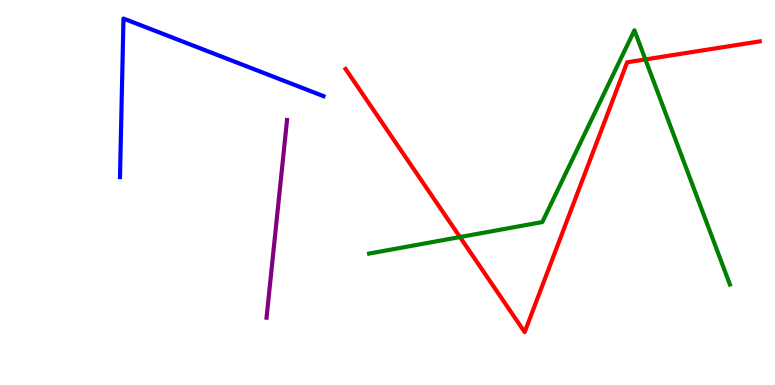[{'lines': ['blue', 'red'], 'intersections': []}, {'lines': ['green', 'red'], 'intersections': [{'x': 5.94, 'y': 3.84}, {'x': 8.33, 'y': 8.46}]}, {'lines': ['purple', 'red'], 'intersections': []}, {'lines': ['blue', 'green'], 'intersections': []}, {'lines': ['blue', 'purple'], 'intersections': []}, {'lines': ['green', 'purple'], 'intersections': []}]